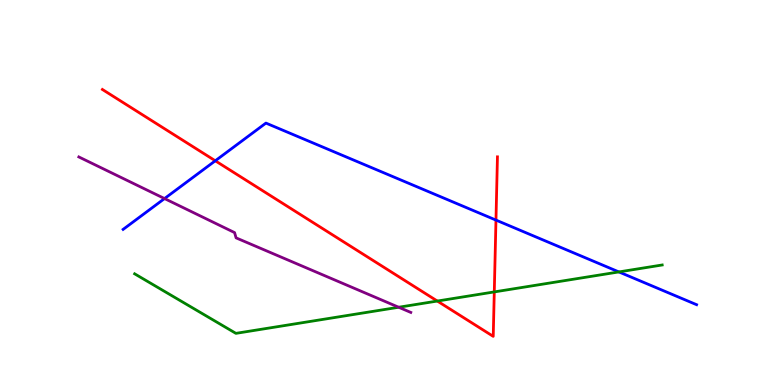[{'lines': ['blue', 'red'], 'intersections': [{'x': 2.78, 'y': 5.82}, {'x': 6.4, 'y': 4.28}]}, {'lines': ['green', 'red'], 'intersections': [{'x': 5.64, 'y': 2.18}, {'x': 6.38, 'y': 2.42}]}, {'lines': ['purple', 'red'], 'intersections': []}, {'lines': ['blue', 'green'], 'intersections': [{'x': 7.99, 'y': 2.94}]}, {'lines': ['blue', 'purple'], 'intersections': [{'x': 2.12, 'y': 4.84}]}, {'lines': ['green', 'purple'], 'intersections': [{'x': 5.14, 'y': 2.02}]}]